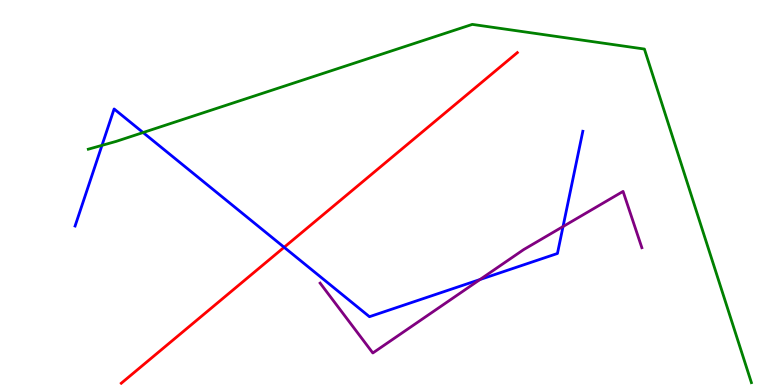[{'lines': ['blue', 'red'], 'intersections': [{'x': 3.67, 'y': 3.58}]}, {'lines': ['green', 'red'], 'intersections': []}, {'lines': ['purple', 'red'], 'intersections': []}, {'lines': ['blue', 'green'], 'intersections': [{'x': 1.32, 'y': 6.22}, {'x': 1.85, 'y': 6.56}]}, {'lines': ['blue', 'purple'], 'intersections': [{'x': 6.19, 'y': 2.74}, {'x': 7.26, 'y': 4.12}]}, {'lines': ['green', 'purple'], 'intersections': []}]